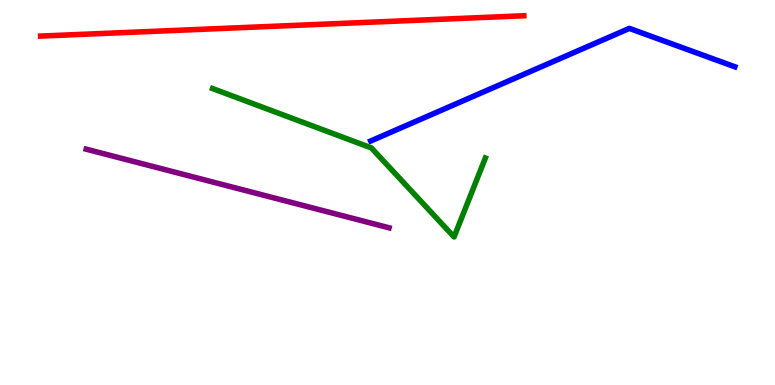[{'lines': ['blue', 'red'], 'intersections': []}, {'lines': ['green', 'red'], 'intersections': []}, {'lines': ['purple', 'red'], 'intersections': []}, {'lines': ['blue', 'green'], 'intersections': []}, {'lines': ['blue', 'purple'], 'intersections': []}, {'lines': ['green', 'purple'], 'intersections': []}]